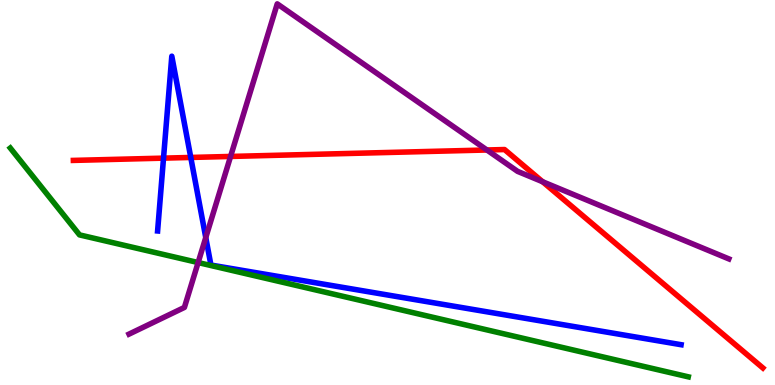[{'lines': ['blue', 'red'], 'intersections': [{'x': 2.11, 'y': 5.89}, {'x': 2.46, 'y': 5.91}]}, {'lines': ['green', 'red'], 'intersections': []}, {'lines': ['purple', 'red'], 'intersections': [{'x': 2.98, 'y': 5.94}, {'x': 6.28, 'y': 6.1}, {'x': 7.0, 'y': 5.28}]}, {'lines': ['blue', 'green'], 'intersections': []}, {'lines': ['blue', 'purple'], 'intersections': [{'x': 2.66, 'y': 3.83}]}, {'lines': ['green', 'purple'], 'intersections': [{'x': 2.56, 'y': 3.18}]}]